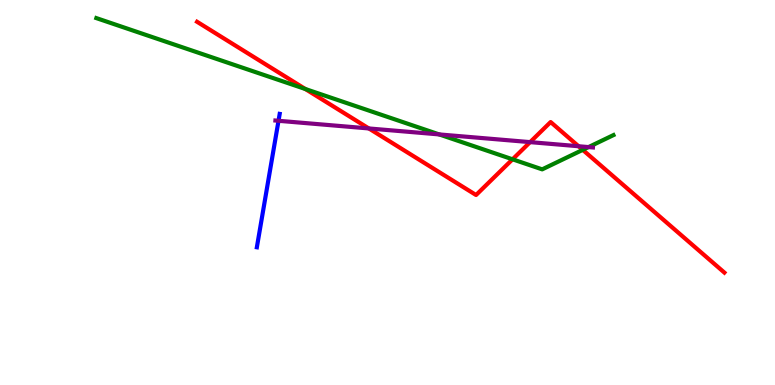[{'lines': ['blue', 'red'], 'intersections': []}, {'lines': ['green', 'red'], 'intersections': [{'x': 3.94, 'y': 7.69}, {'x': 6.61, 'y': 5.86}, {'x': 7.52, 'y': 6.11}]}, {'lines': ['purple', 'red'], 'intersections': [{'x': 4.76, 'y': 6.66}, {'x': 6.84, 'y': 6.31}, {'x': 7.47, 'y': 6.2}]}, {'lines': ['blue', 'green'], 'intersections': []}, {'lines': ['blue', 'purple'], 'intersections': [{'x': 3.59, 'y': 6.86}]}, {'lines': ['green', 'purple'], 'intersections': [{'x': 5.67, 'y': 6.51}, {'x': 7.59, 'y': 6.18}]}]